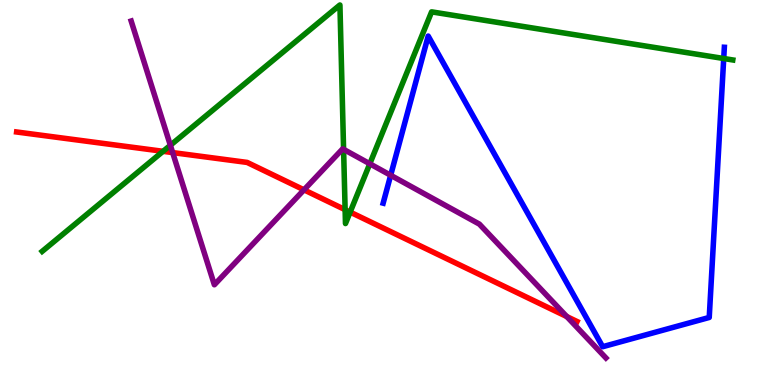[{'lines': ['blue', 'red'], 'intersections': []}, {'lines': ['green', 'red'], 'intersections': [{'x': 2.1, 'y': 6.07}, {'x': 4.45, 'y': 4.55}, {'x': 4.52, 'y': 4.49}]}, {'lines': ['purple', 'red'], 'intersections': [{'x': 2.23, 'y': 6.04}, {'x': 3.92, 'y': 5.07}, {'x': 7.31, 'y': 1.78}]}, {'lines': ['blue', 'green'], 'intersections': [{'x': 9.34, 'y': 8.48}]}, {'lines': ['blue', 'purple'], 'intersections': [{'x': 5.04, 'y': 5.45}]}, {'lines': ['green', 'purple'], 'intersections': [{'x': 2.2, 'y': 6.23}, {'x': 4.43, 'y': 6.12}, {'x': 4.77, 'y': 5.75}]}]